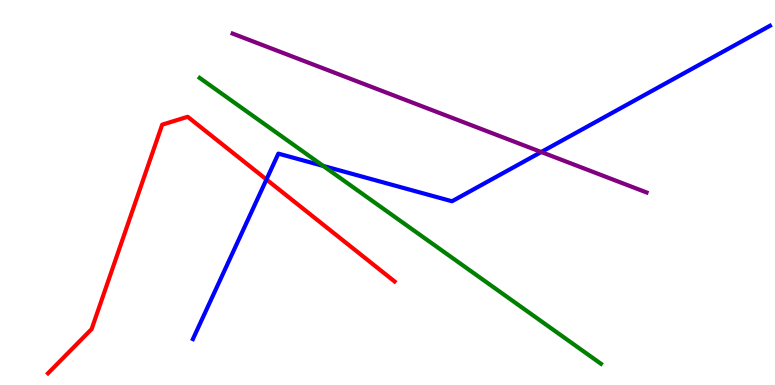[{'lines': ['blue', 'red'], 'intersections': [{'x': 3.44, 'y': 5.34}]}, {'lines': ['green', 'red'], 'intersections': []}, {'lines': ['purple', 'red'], 'intersections': []}, {'lines': ['blue', 'green'], 'intersections': [{'x': 4.17, 'y': 5.69}]}, {'lines': ['blue', 'purple'], 'intersections': [{'x': 6.98, 'y': 6.05}]}, {'lines': ['green', 'purple'], 'intersections': []}]